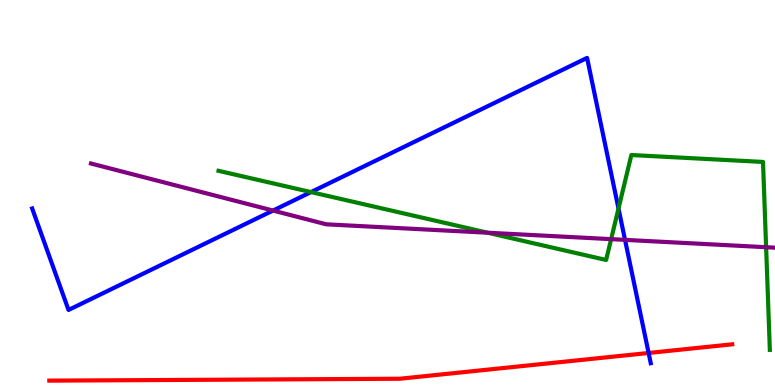[{'lines': ['blue', 'red'], 'intersections': [{'x': 8.37, 'y': 0.832}]}, {'lines': ['green', 'red'], 'intersections': []}, {'lines': ['purple', 'red'], 'intersections': []}, {'lines': ['blue', 'green'], 'intersections': [{'x': 4.01, 'y': 5.01}, {'x': 7.98, 'y': 4.58}]}, {'lines': ['blue', 'purple'], 'intersections': [{'x': 3.52, 'y': 4.53}, {'x': 8.06, 'y': 3.77}]}, {'lines': ['green', 'purple'], 'intersections': [{'x': 6.29, 'y': 3.96}, {'x': 7.89, 'y': 3.79}, {'x': 9.89, 'y': 3.58}]}]